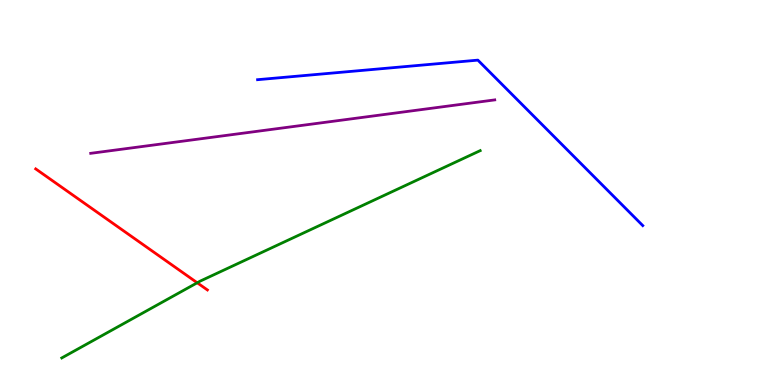[{'lines': ['blue', 'red'], 'intersections': []}, {'lines': ['green', 'red'], 'intersections': [{'x': 2.54, 'y': 2.66}]}, {'lines': ['purple', 'red'], 'intersections': []}, {'lines': ['blue', 'green'], 'intersections': []}, {'lines': ['blue', 'purple'], 'intersections': []}, {'lines': ['green', 'purple'], 'intersections': []}]